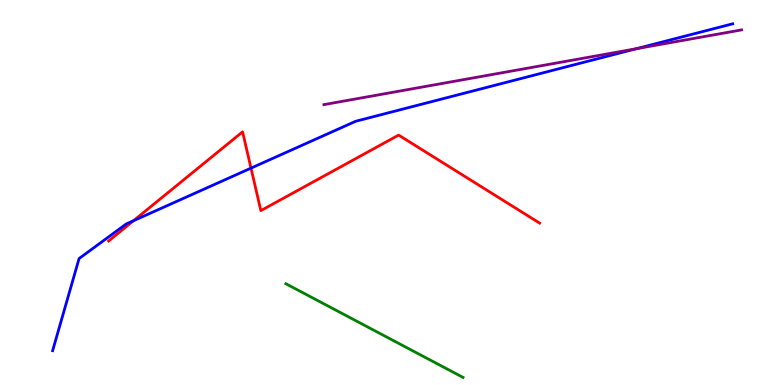[{'lines': ['blue', 'red'], 'intersections': [{'x': 1.72, 'y': 4.27}, {'x': 3.24, 'y': 5.63}]}, {'lines': ['green', 'red'], 'intersections': []}, {'lines': ['purple', 'red'], 'intersections': []}, {'lines': ['blue', 'green'], 'intersections': []}, {'lines': ['blue', 'purple'], 'intersections': [{'x': 8.21, 'y': 8.73}]}, {'lines': ['green', 'purple'], 'intersections': []}]